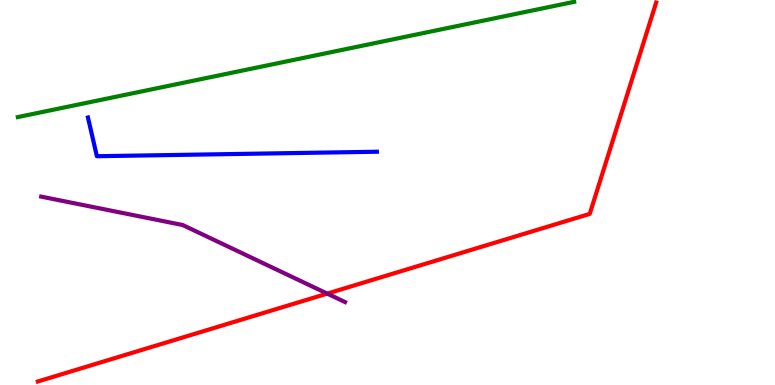[{'lines': ['blue', 'red'], 'intersections': []}, {'lines': ['green', 'red'], 'intersections': []}, {'lines': ['purple', 'red'], 'intersections': [{'x': 4.22, 'y': 2.37}]}, {'lines': ['blue', 'green'], 'intersections': []}, {'lines': ['blue', 'purple'], 'intersections': []}, {'lines': ['green', 'purple'], 'intersections': []}]